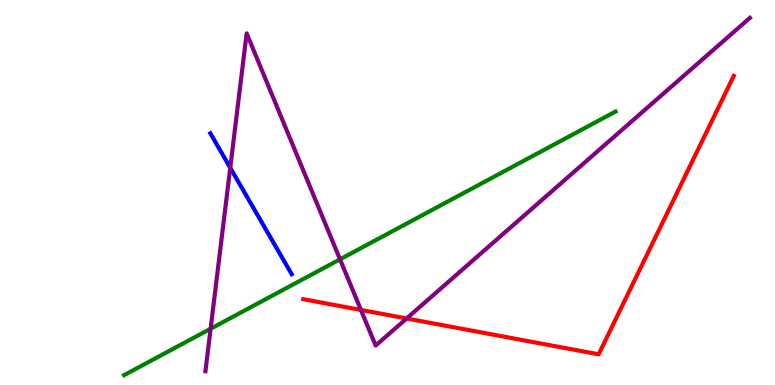[{'lines': ['blue', 'red'], 'intersections': []}, {'lines': ['green', 'red'], 'intersections': []}, {'lines': ['purple', 'red'], 'intersections': [{'x': 4.66, 'y': 1.95}, {'x': 5.25, 'y': 1.73}]}, {'lines': ['blue', 'green'], 'intersections': []}, {'lines': ['blue', 'purple'], 'intersections': [{'x': 2.97, 'y': 5.64}]}, {'lines': ['green', 'purple'], 'intersections': [{'x': 2.72, 'y': 1.46}, {'x': 4.39, 'y': 3.26}]}]